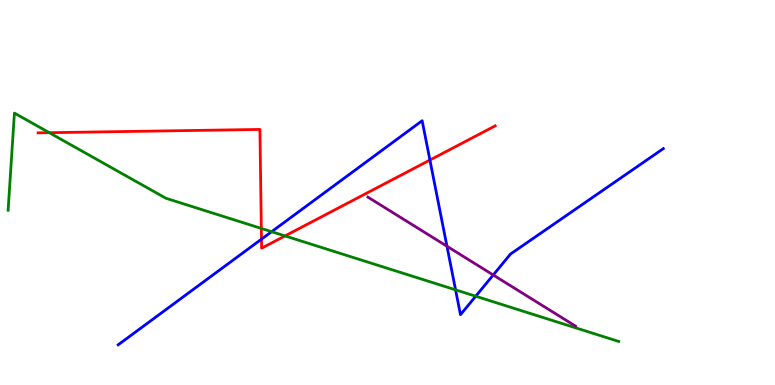[{'lines': ['blue', 'red'], 'intersections': [{'x': 3.37, 'y': 3.79}, {'x': 5.55, 'y': 5.84}]}, {'lines': ['green', 'red'], 'intersections': [{'x': 0.636, 'y': 6.55}, {'x': 3.37, 'y': 4.07}, {'x': 3.68, 'y': 3.87}]}, {'lines': ['purple', 'red'], 'intersections': []}, {'lines': ['blue', 'green'], 'intersections': [{'x': 3.5, 'y': 3.98}, {'x': 5.88, 'y': 2.47}, {'x': 6.14, 'y': 2.31}]}, {'lines': ['blue', 'purple'], 'intersections': [{'x': 5.77, 'y': 3.6}, {'x': 6.36, 'y': 2.86}]}, {'lines': ['green', 'purple'], 'intersections': []}]